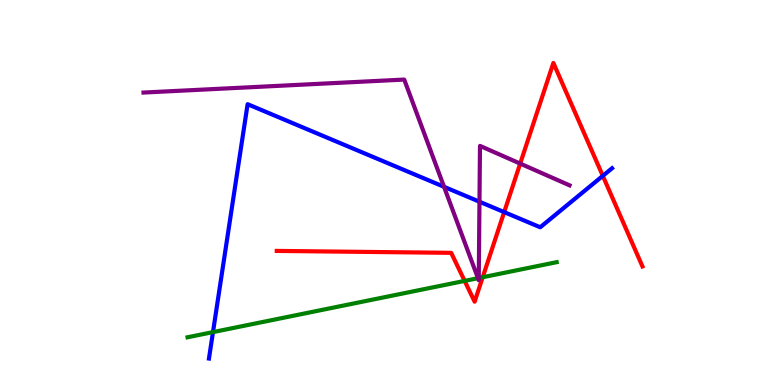[{'lines': ['blue', 'red'], 'intersections': [{'x': 6.51, 'y': 4.49}, {'x': 7.78, 'y': 5.43}]}, {'lines': ['green', 'red'], 'intersections': [{'x': 6.0, 'y': 2.7}, {'x': 6.23, 'y': 2.8}]}, {'lines': ['purple', 'red'], 'intersections': [{'x': 6.71, 'y': 5.75}]}, {'lines': ['blue', 'green'], 'intersections': [{'x': 2.75, 'y': 1.37}]}, {'lines': ['blue', 'purple'], 'intersections': [{'x': 5.73, 'y': 5.15}, {'x': 6.19, 'y': 4.76}]}, {'lines': ['green', 'purple'], 'intersections': [{'x': 6.17, 'y': 2.77}, {'x': 6.18, 'y': 2.78}]}]